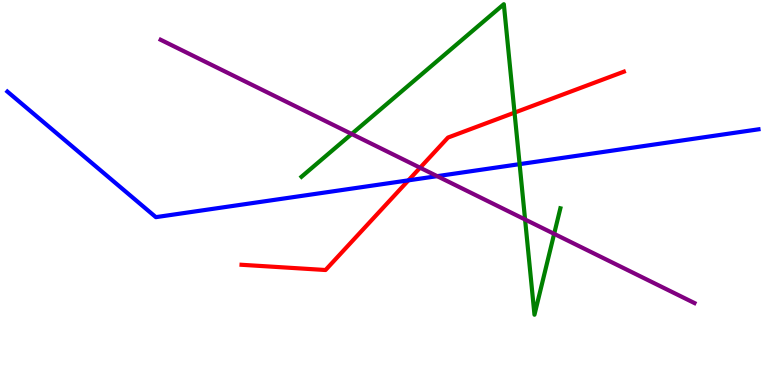[{'lines': ['blue', 'red'], 'intersections': [{'x': 5.27, 'y': 5.32}]}, {'lines': ['green', 'red'], 'intersections': [{'x': 6.64, 'y': 7.07}]}, {'lines': ['purple', 'red'], 'intersections': [{'x': 5.42, 'y': 5.64}]}, {'lines': ['blue', 'green'], 'intersections': [{'x': 6.7, 'y': 5.74}]}, {'lines': ['blue', 'purple'], 'intersections': [{'x': 5.64, 'y': 5.42}]}, {'lines': ['green', 'purple'], 'intersections': [{'x': 4.54, 'y': 6.52}, {'x': 6.78, 'y': 4.3}, {'x': 7.15, 'y': 3.93}]}]